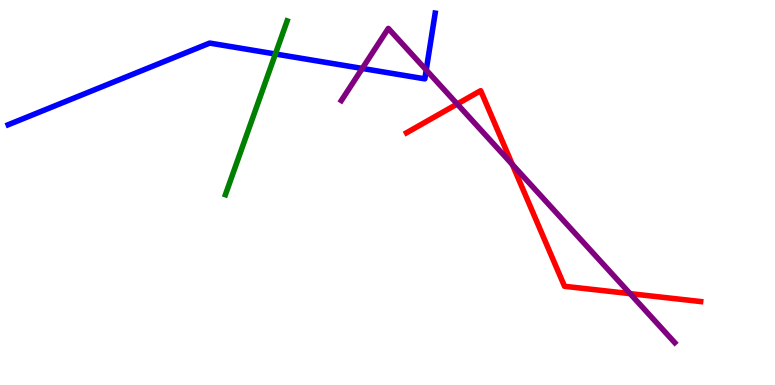[{'lines': ['blue', 'red'], 'intersections': []}, {'lines': ['green', 'red'], 'intersections': []}, {'lines': ['purple', 'red'], 'intersections': [{'x': 5.9, 'y': 7.3}, {'x': 6.61, 'y': 5.73}, {'x': 8.13, 'y': 2.37}]}, {'lines': ['blue', 'green'], 'intersections': [{'x': 3.55, 'y': 8.6}]}, {'lines': ['blue', 'purple'], 'intersections': [{'x': 4.67, 'y': 8.22}, {'x': 5.5, 'y': 8.18}]}, {'lines': ['green', 'purple'], 'intersections': []}]